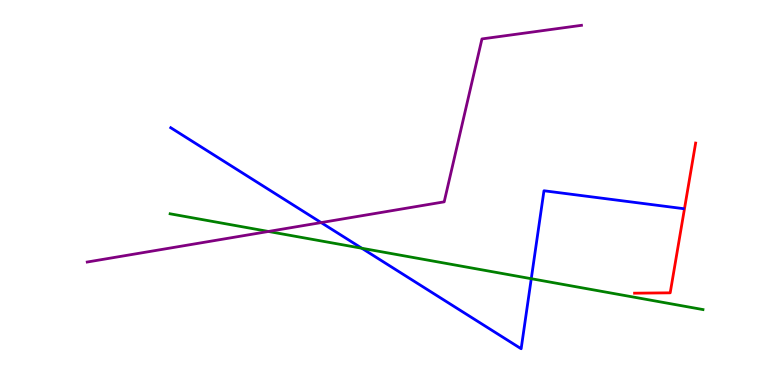[{'lines': ['blue', 'red'], 'intersections': []}, {'lines': ['green', 'red'], 'intersections': []}, {'lines': ['purple', 'red'], 'intersections': []}, {'lines': ['blue', 'green'], 'intersections': [{'x': 4.67, 'y': 3.55}, {'x': 6.86, 'y': 2.76}]}, {'lines': ['blue', 'purple'], 'intersections': [{'x': 4.14, 'y': 4.22}]}, {'lines': ['green', 'purple'], 'intersections': [{'x': 3.46, 'y': 3.99}]}]